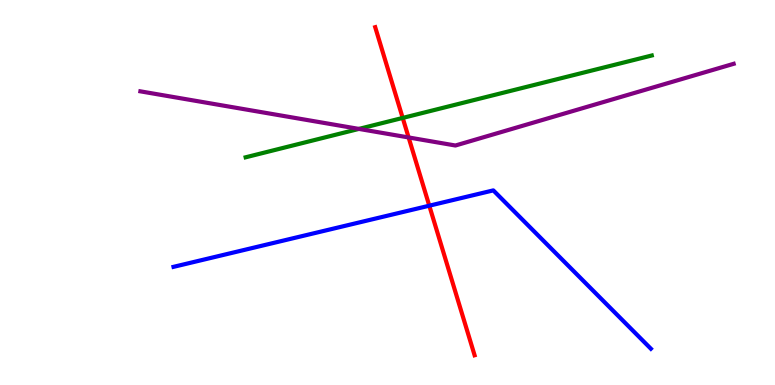[{'lines': ['blue', 'red'], 'intersections': [{'x': 5.54, 'y': 4.66}]}, {'lines': ['green', 'red'], 'intersections': [{'x': 5.2, 'y': 6.94}]}, {'lines': ['purple', 'red'], 'intersections': [{'x': 5.27, 'y': 6.43}]}, {'lines': ['blue', 'green'], 'intersections': []}, {'lines': ['blue', 'purple'], 'intersections': []}, {'lines': ['green', 'purple'], 'intersections': [{'x': 4.63, 'y': 6.65}]}]